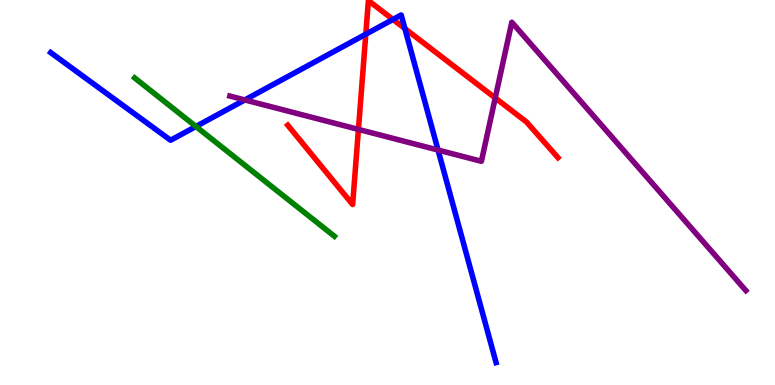[{'lines': ['blue', 'red'], 'intersections': [{'x': 4.72, 'y': 9.11}, {'x': 5.07, 'y': 9.5}, {'x': 5.22, 'y': 9.26}]}, {'lines': ['green', 'red'], 'intersections': []}, {'lines': ['purple', 'red'], 'intersections': [{'x': 4.62, 'y': 6.64}, {'x': 6.39, 'y': 7.46}]}, {'lines': ['blue', 'green'], 'intersections': [{'x': 2.53, 'y': 6.71}]}, {'lines': ['blue', 'purple'], 'intersections': [{'x': 3.16, 'y': 7.4}, {'x': 5.65, 'y': 6.1}]}, {'lines': ['green', 'purple'], 'intersections': []}]